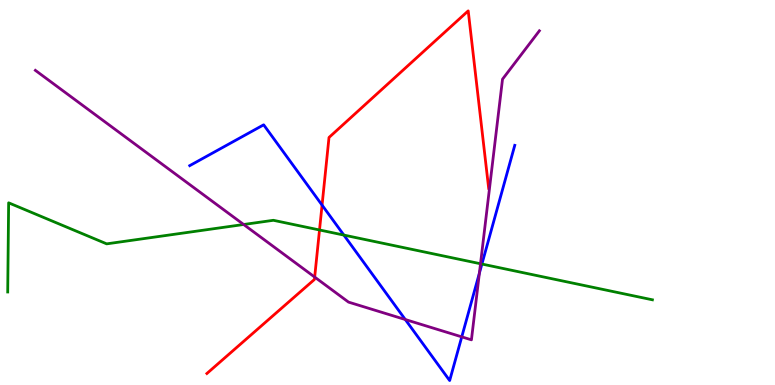[{'lines': ['blue', 'red'], 'intersections': [{'x': 4.16, 'y': 4.67}]}, {'lines': ['green', 'red'], 'intersections': [{'x': 4.12, 'y': 4.03}]}, {'lines': ['purple', 'red'], 'intersections': [{'x': 4.06, 'y': 2.8}]}, {'lines': ['blue', 'green'], 'intersections': [{'x': 4.44, 'y': 3.89}, {'x': 6.22, 'y': 3.14}]}, {'lines': ['blue', 'purple'], 'intersections': [{'x': 5.23, 'y': 1.7}, {'x': 5.96, 'y': 1.25}, {'x': 6.19, 'y': 2.9}]}, {'lines': ['green', 'purple'], 'intersections': [{'x': 3.14, 'y': 4.17}, {'x': 6.2, 'y': 3.15}]}]